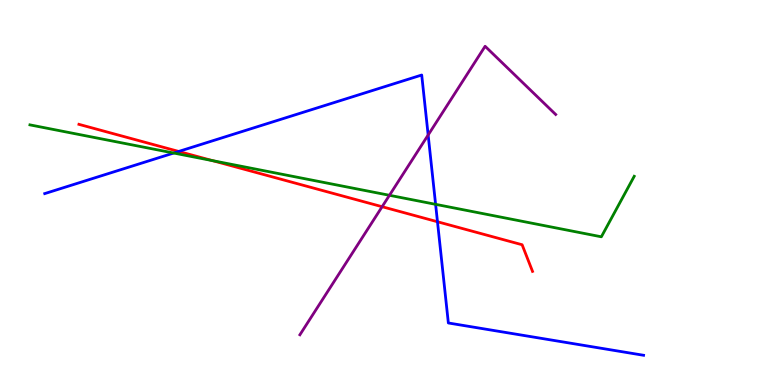[{'lines': ['blue', 'red'], 'intersections': [{'x': 2.31, 'y': 6.07}, {'x': 5.64, 'y': 4.24}]}, {'lines': ['green', 'red'], 'intersections': [{'x': 2.74, 'y': 5.83}]}, {'lines': ['purple', 'red'], 'intersections': [{'x': 4.93, 'y': 4.63}]}, {'lines': ['blue', 'green'], 'intersections': [{'x': 2.24, 'y': 6.03}, {'x': 5.62, 'y': 4.69}]}, {'lines': ['blue', 'purple'], 'intersections': [{'x': 5.52, 'y': 6.49}]}, {'lines': ['green', 'purple'], 'intersections': [{'x': 5.03, 'y': 4.93}]}]